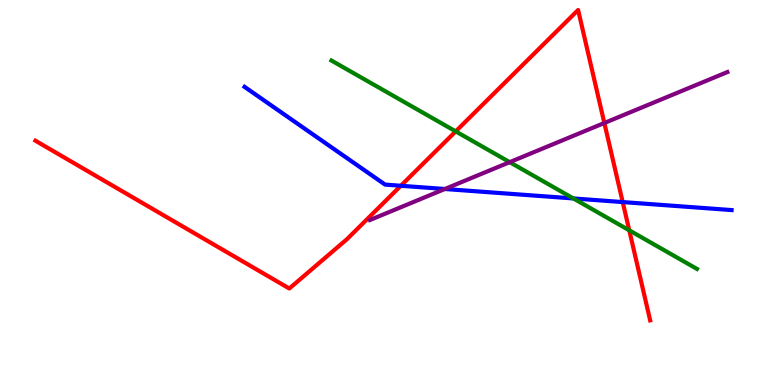[{'lines': ['blue', 'red'], 'intersections': [{'x': 5.17, 'y': 5.17}, {'x': 8.03, 'y': 4.75}]}, {'lines': ['green', 'red'], 'intersections': [{'x': 5.88, 'y': 6.59}, {'x': 8.12, 'y': 4.02}]}, {'lines': ['purple', 'red'], 'intersections': [{'x': 7.8, 'y': 6.81}]}, {'lines': ['blue', 'green'], 'intersections': [{'x': 7.4, 'y': 4.85}]}, {'lines': ['blue', 'purple'], 'intersections': [{'x': 5.74, 'y': 5.09}]}, {'lines': ['green', 'purple'], 'intersections': [{'x': 6.58, 'y': 5.79}]}]